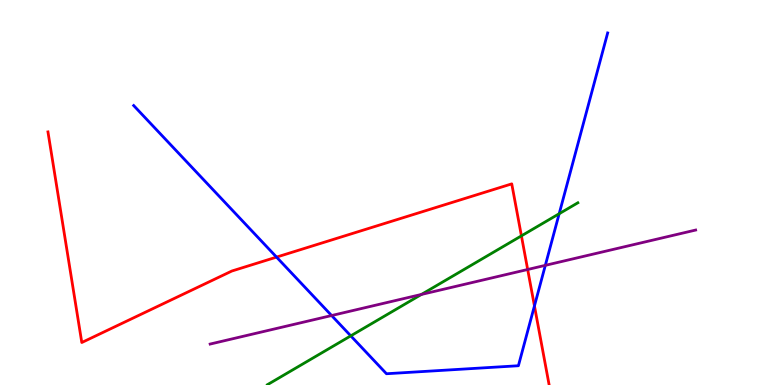[{'lines': ['blue', 'red'], 'intersections': [{'x': 3.57, 'y': 3.32}, {'x': 6.9, 'y': 2.05}]}, {'lines': ['green', 'red'], 'intersections': [{'x': 6.73, 'y': 3.87}]}, {'lines': ['purple', 'red'], 'intersections': [{'x': 6.81, 'y': 3.0}]}, {'lines': ['blue', 'green'], 'intersections': [{'x': 4.53, 'y': 1.28}, {'x': 7.22, 'y': 4.45}]}, {'lines': ['blue', 'purple'], 'intersections': [{'x': 4.28, 'y': 1.8}, {'x': 7.04, 'y': 3.11}]}, {'lines': ['green', 'purple'], 'intersections': [{'x': 5.44, 'y': 2.35}]}]